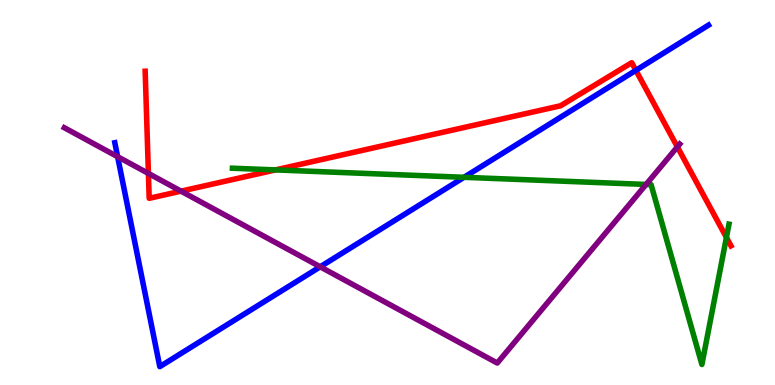[{'lines': ['blue', 'red'], 'intersections': [{'x': 8.2, 'y': 8.17}]}, {'lines': ['green', 'red'], 'intersections': [{'x': 3.55, 'y': 5.59}, {'x': 9.37, 'y': 3.83}]}, {'lines': ['purple', 'red'], 'intersections': [{'x': 1.91, 'y': 5.5}, {'x': 2.34, 'y': 5.03}, {'x': 8.74, 'y': 6.18}]}, {'lines': ['blue', 'green'], 'intersections': [{'x': 5.99, 'y': 5.39}]}, {'lines': ['blue', 'purple'], 'intersections': [{'x': 1.52, 'y': 5.93}, {'x': 4.13, 'y': 3.07}]}, {'lines': ['green', 'purple'], 'intersections': [{'x': 8.34, 'y': 5.21}]}]